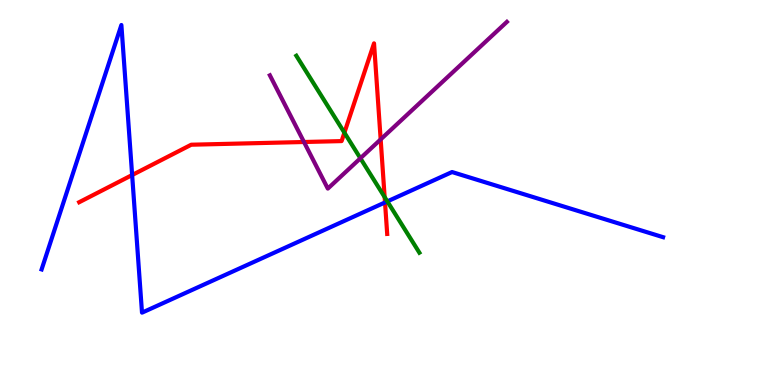[{'lines': ['blue', 'red'], 'intersections': [{'x': 1.71, 'y': 5.45}, {'x': 4.97, 'y': 4.74}]}, {'lines': ['green', 'red'], 'intersections': [{'x': 4.44, 'y': 6.55}, {'x': 4.96, 'y': 4.88}]}, {'lines': ['purple', 'red'], 'intersections': [{'x': 3.92, 'y': 6.31}, {'x': 4.91, 'y': 6.38}]}, {'lines': ['blue', 'green'], 'intersections': [{'x': 5.0, 'y': 4.77}]}, {'lines': ['blue', 'purple'], 'intersections': []}, {'lines': ['green', 'purple'], 'intersections': [{'x': 4.65, 'y': 5.89}]}]